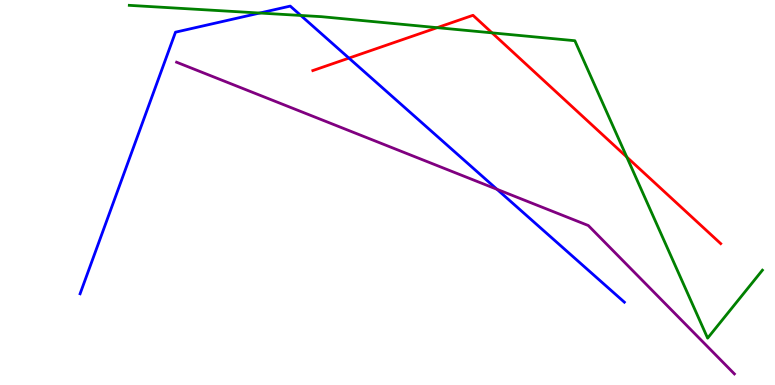[{'lines': ['blue', 'red'], 'intersections': [{'x': 4.5, 'y': 8.49}]}, {'lines': ['green', 'red'], 'intersections': [{'x': 5.64, 'y': 9.28}, {'x': 6.35, 'y': 9.15}, {'x': 8.09, 'y': 5.92}]}, {'lines': ['purple', 'red'], 'intersections': []}, {'lines': ['blue', 'green'], 'intersections': [{'x': 3.35, 'y': 9.66}, {'x': 3.88, 'y': 9.6}]}, {'lines': ['blue', 'purple'], 'intersections': [{'x': 6.41, 'y': 5.08}]}, {'lines': ['green', 'purple'], 'intersections': []}]